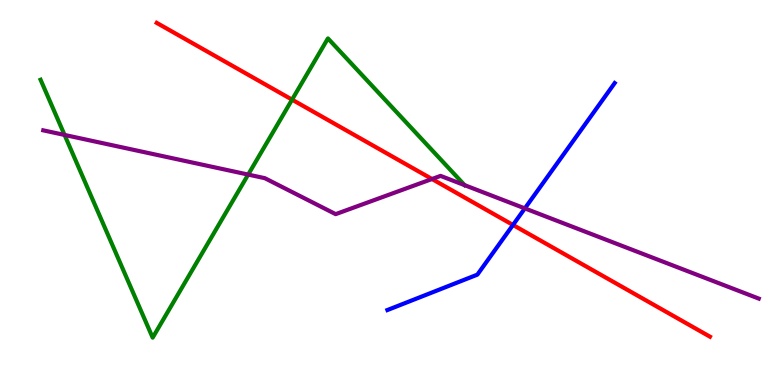[{'lines': ['blue', 'red'], 'intersections': [{'x': 6.62, 'y': 4.16}]}, {'lines': ['green', 'red'], 'intersections': [{'x': 3.77, 'y': 7.41}]}, {'lines': ['purple', 'red'], 'intersections': [{'x': 5.57, 'y': 5.35}]}, {'lines': ['blue', 'green'], 'intersections': []}, {'lines': ['blue', 'purple'], 'intersections': [{'x': 6.77, 'y': 4.59}]}, {'lines': ['green', 'purple'], 'intersections': [{'x': 0.833, 'y': 6.5}, {'x': 3.2, 'y': 5.47}, {'x': 6.0, 'y': 5.19}]}]